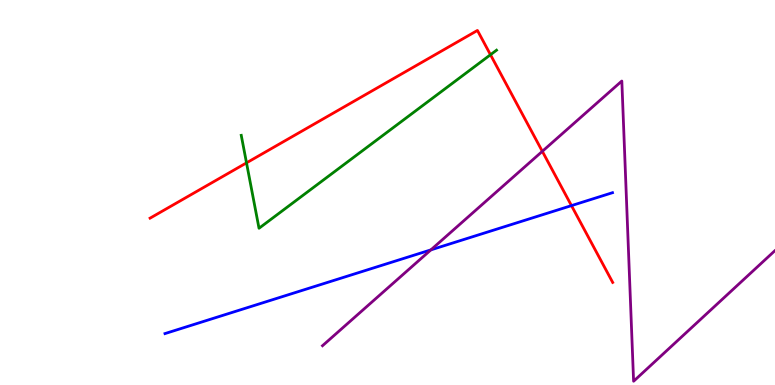[{'lines': ['blue', 'red'], 'intersections': [{'x': 7.37, 'y': 4.66}]}, {'lines': ['green', 'red'], 'intersections': [{'x': 3.18, 'y': 5.77}, {'x': 6.33, 'y': 8.58}]}, {'lines': ['purple', 'red'], 'intersections': [{'x': 7.0, 'y': 6.07}]}, {'lines': ['blue', 'green'], 'intersections': []}, {'lines': ['blue', 'purple'], 'intersections': [{'x': 5.56, 'y': 3.51}]}, {'lines': ['green', 'purple'], 'intersections': []}]